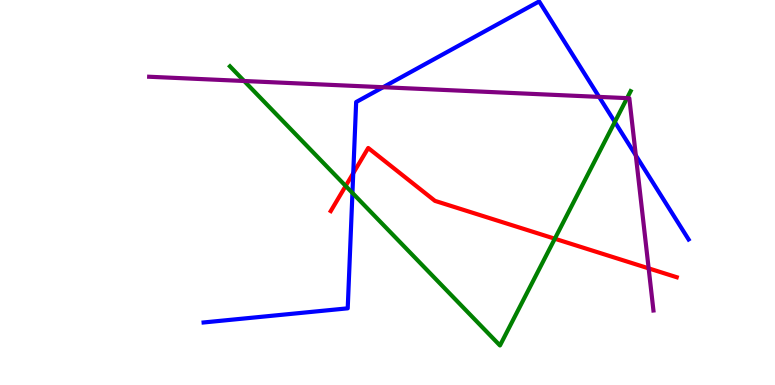[{'lines': ['blue', 'red'], 'intersections': [{'x': 4.56, 'y': 5.5}]}, {'lines': ['green', 'red'], 'intersections': [{'x': 4.46, 'y': 5.17}, {'x': 7.16, 'y': 3.8}]}, {'lines': ['purple', 'red'], 'intersections': [{'x': 8.37, 'y': 3.03}]}, {'lines': ['blue', 'green'], 'intersections': [{'x': 4.55, 'y': 4.99}, {'x': 7.93, 'y': 6.83}]}, {'lines': ['blue', 'purple'], 'intersections': [{'x': 4.94, 'y': 7.73}, {'x': 7.73, 'y': 7.48}, {'x': 8.2, 'y': 5.96}]}, {'lines': ['green', 'purple'], 'intersections': [{'x': 3.15, 'y': 7.9}, {'x': 8.09, 'y': 7.45}]}]